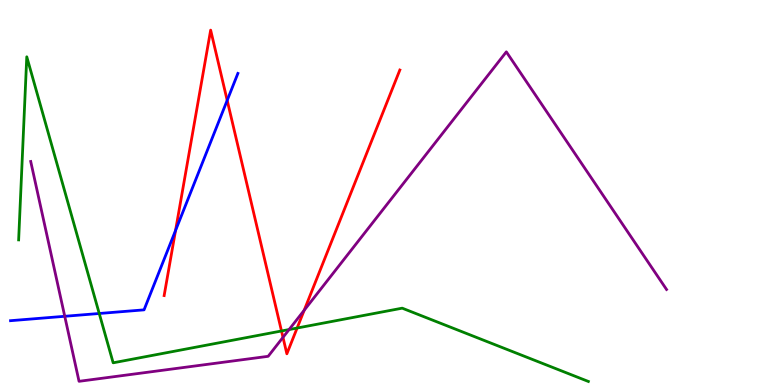[{'lines': ['blue', 'red'], 'intersections': [{'x': 2.27, 'y': 4.01}, {'x': 2.93, 'y': 7.39}]}, {'lines': ['green', 'red'], 'intersections': [{'x': 3.63, 'y': 1.4}, {'x': 3.83, 'y': 1.48}]}, {'lines': ['purple', 'red'], 'intersections': [{'x': 3.65, 'y': 1.24}, {'x': 3.93, 'y': 1.94}]}, {'lines': ['blue', 'green'], 'intersections': [{'x': 1.28, 'y': 1.86}]}, {'lines': ['blue', 'purple'], 'intersections': [{'x': 0.835, 'y': 1.78}]}, {'lines': ['green', 'purple'], 'intersections': [{'x': 3.73, 'y': 1.44}]}]